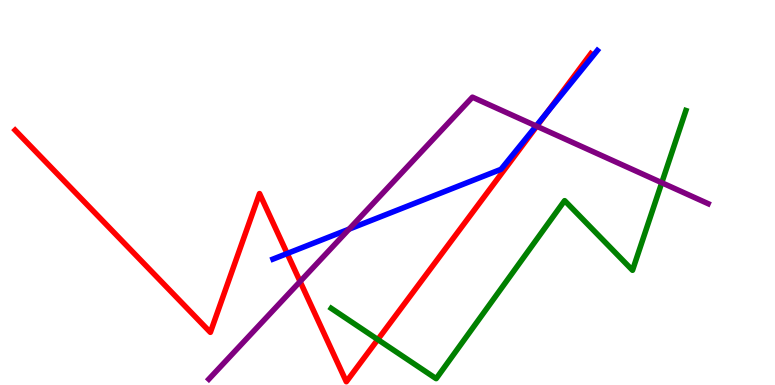[{'lines': ['blue', 'red'], 'intersections': [{'x': 3.71, 'y': 3.42}, {'x': 7.05, 'y': 7.06}]}, {'lines': ['green', 'red'], 'intersections': [{'x': 4.87, 'y': 1.18}]}, {'lines': ['purple', 'red'], 'intersections': [{'x': 3.87, 'y': 2.69}, {'x': 6.93, 'y': 6.72}]}, {'lines': ['blue', 'green'], 'intersections': []}, {'lines': ['blue', 'purple'], 'intersections': [{'x': 4.5, 'y': 4.05}, {'x': 6.92, 'y': 6.73}]}, {'lines': ['green', 'purple'], 'intersections': [{'x': 8.54, 'y': 5.25}]}]